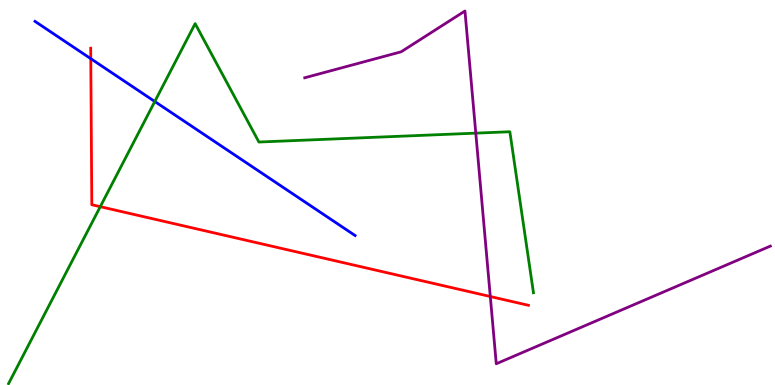[{'lines': ['blue', 'red'], 'intersections': [{'x': 1.17, 'y': 8.48}]}, {'lines': ['green', 'red'], 'intersections': [{'x': 1.29, 'y': 4.63}]}, {'lines': ['purple', 'red'], 'intersections': [{'x': 6.33, 'y': 2.3}]}, {'lines': ['blue', 'green'], 'intersections': [{'x': 2.0, 'y': 7.36}]}, {'lines': ['blue', 'purple'], 'intersections': []}, {'lines': ['green', 'purple'], 'intersections': [{'x': 6.14, 'y': 6.54}]}]